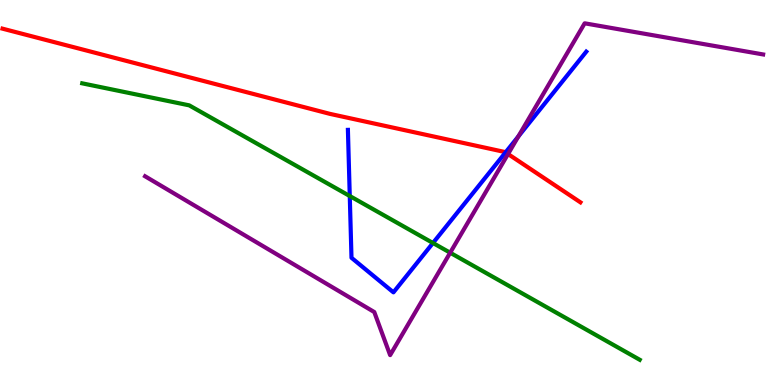[{'lines': ['blue', 'red'], 'intersections': [{'x': 6.52, 'y': 6.04}]}, {'lines': ['green', 'red'], 'intersections': []}, {'lines': ['purple', 'red'], 'intersections': [{'x': 6.56, 'y': 6.0}]}, {'lines': ['blue', 'green'], 'intersections': [{'x': 4.51, 'y': 4.91}, {'x': 5.59, 'y': 3.69}]}, {'lines': ['blue', 'purple'], 'intersections': [{'x': 6.69, 'y': 6.46}]}, {'lines': ['green', 'purple'], 'intersections': [{'x': 5.81, 'y': 3.44}]}]